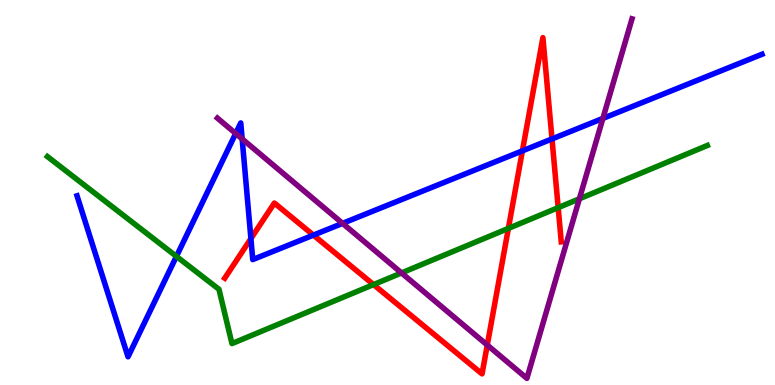[{'lines': ['blue', 'red'], 'intersections': [{'x': 3.24, 'y': 3.8}, {'x': 4.04, 'y': 3.89}, {'x': 6.74, 'y': 6.08}, {'x': 7.12, 'y': 6.39}]}, {'lines': ['green', 'red'], 'intersections': [{'x': 4.82, 'y': 2.61}, {'x': 6.56, 'y': 4.07}, {'x': 7.2, 'y': 4.61}]}, {'lines': ['purple', 'red'], 'intersections': [{'x': 6.29, 'y': 1.04}]}, {'lines': ['blue', 'green'], 'intersections': [{'x': 2.28, 'y': 3.34}]}, {'lines': ['blue', 'purple'], 'intersections': [{'x': 3.04, 'y': 6.53}, {'x': 3.12, 'y': 6.39}, {'x': 4.42, 'y': 4.2}, {'x': 7.78, 'y': 6.92}]}, {'lines': ['green', 'purple'], 'intersections': [{'x': 5.18, 'y': 2.91}, {'x': 7.48, 'y': 4.84}]}]